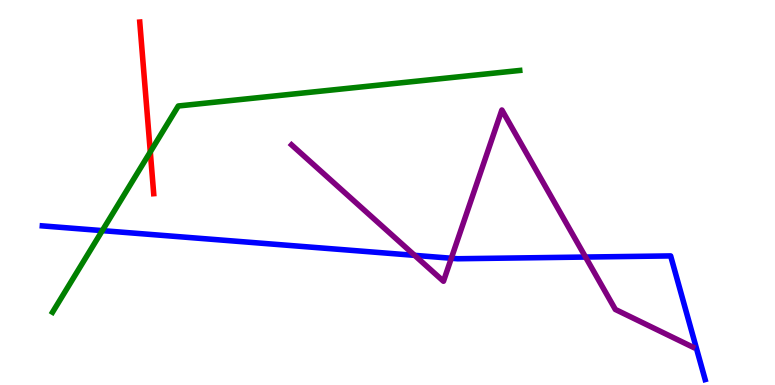[{'lines': ['blue', 'red'], 'intersections': []}, {'lines': ['green', 'red'], 'intersections': [{'x': 1.94, 'y': 6.05}]}, {'lines': ['purple', 'red'], 'intersections': []}, {'lines': ['blue', 'green'], 'intersections': [{'x': 1.32, 'y': 4.01}]}, {'lines': ['blue', 'purple'], 'intersections': [{'x': 5.35, 'y': 3.37}, {'x': 5.82, 'y': 3.29}, {'x': 7.56, 'y': 3.32}]}, {'lines': ['green', 'purple'], 'intersections': []}]